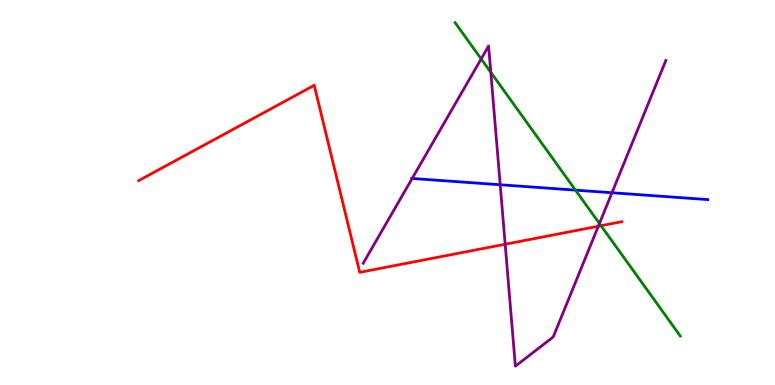[{'lines': ['blue', 'red'], 'intersections': []}, {'lines': ['green', 'red'], 'intersections': [{'x': 7.76, 'y': 4.14}]}, {'lines': ['purple', 'red'], 'intersections': [{'x': 6.52, 'y': 3.66}, {'x': 7.72, 'y': 4.12}]}, {'lines': ['blue', 'green'], 'intersections': [{'x': 7.43, 'y': 5.06}]}, {'lines': ['blue', 'purple'], 'intersections': [{'x': 5.32, 'y': 5.36}, {'x': 6.45, 'y': 5.2}, {'x': 7.9, 'y': 4.99}]}, {'lines': ['green', 'purple'], 'intersections': [{'x': 6.21, 'y': 8.47}, {'x': 6.33, 'y': 8.12}, {'x': 7.73, 'y': 4.19}]}]